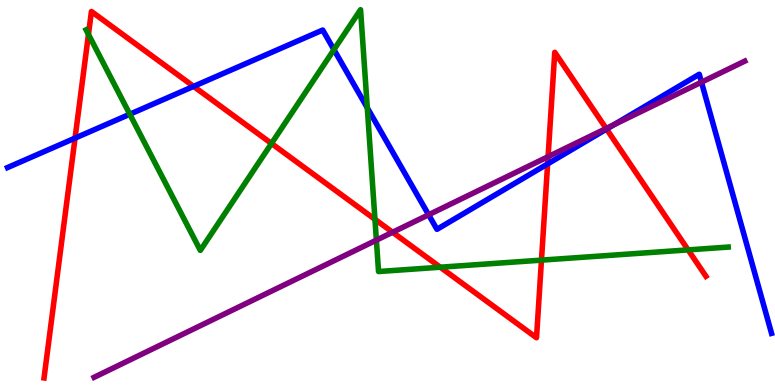[{'lines': ['blue', 'red'], 'intersections': [{'x': 0.968, 'y': 6.41}, {'x': 2.5, 'y': 7.76}, {'x': 7.07, 'y': 5.74}, {'x': 7.83, 'y': 6.65}]}, {'lines': ['green', 'red'], 'intersections': [{'x': 1.14, 'y': 9.11}, {'x': 3.5, 'y': 6.27}, {'x': 4.84, 'y': 4.3}, {'x': 5.68, 'y': 3.06}, {'x': 6.99, 'y': 3.24}, {'x': 8.88, 'y': 3.51}]}, {'lines': ['purple', 'red'], 'intersections': [{'x': 5.07, 'y': 3.97}, {'x': 7.07, 'y': 5.93}, {'x': 7.82, 'y': 6.66}]}, {'lines': ['blue', 'green'], 'intersections': [{'x': 1.67, 'y': 7.03}, {'x': 4.31, 'y': 8.71}, {'x': 4.74, 'y': 7.2}]}, {'lines': ['blue', 'purple'], 'intersections': [{'x': 5.53, 'y': 4.42}, {'x': 7.92, 'y': 6.76}, {'x': 9.05, 'y': 7.87}]}, {'lines': ['green', 'purple'], 'intersections': [{'x': 4.86, 'y': 3.76}]}]